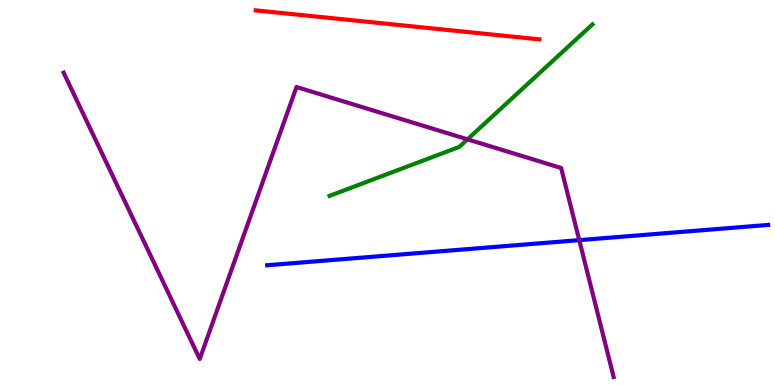[{'lines': ['blue', 'red'], 'intersections': []}, {'lines': ['green', 'red'], 'intersections': []}, {'lines': ['purple', 'red'], 'intersections': []}, {'lines': ['blue', 'green'], 'intersections': []}, {'lines': ['blue', 'purple'], 'intersections': [{'x': 7.47, 'y': 3.76}]}, {'lines': ['green', 'purple'], 'intersections': [{'x': 6.03, 'y': 6.38}]}]